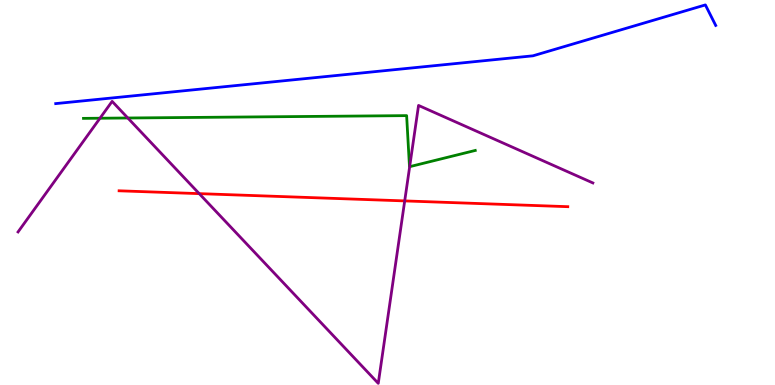[{'lines': ['blue', 'red'], 'intersections': []}, {'lines': ['green', 'red'], 'intersections': []}, {'lines': ['purple', 'red'], 'intersections': [{'x': 2.57, 'y': 4.97}, {'x': 5.22, 'y': 4.78}]}, {'lines': ['blue', 'green'], 'intersections': []}, {'lines': ['blue', 'purple'], 'intersections': []}, {'lines': ['green', 'purple'], 'intersections': [{'x': 1.29, 'y': 6.93}, {'x': 1.65, 'y': 6.94}, {'x': 5.29, 'y': 5.67}]}]